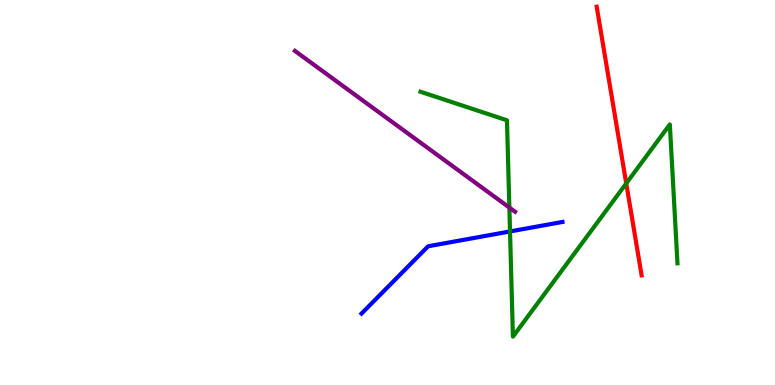[{'lines': ['blue', 'red'], 'intersections': []}, {'lines': ['green', 'red'], 'intersections': [{'x': 8.08, 'y': 5.24}]}, {'lines': ['purple', 'red'], 'intersections': []}, {'lines': ['blue', 'green'], 'intersections': [{'x': 6.58, 'y': 3.99}]}, {'lines': ['blue', 'purple'], 'intersections': []}, {'lines': ['green', 'purple'], 'intersections': [{'x': 6.57, 'y': 4.61}]}]